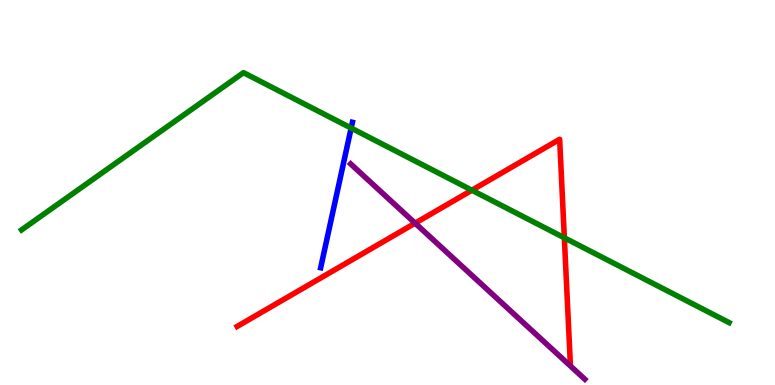[{'lines': ['blue', 'red'], 'intersections': []}, {'lines': ['green', 'red'], 'intersections': [{'x': 6.09, 'y': 5.06}, {'x': 7.28, 'y': 3.82}]}, {'lines': ['purple', 'red'], 'intersections': [{'x': 5.36, 'y': 4.2}]}, {'lines': ['blue', 'green'], 'intersections': [{'x': 4.53, 'y': 6.67}]}, {'lines': ['blue', 'purple'], 'intersections': []}, {'lines': ['green', 'purple'], 'intersections': []}]